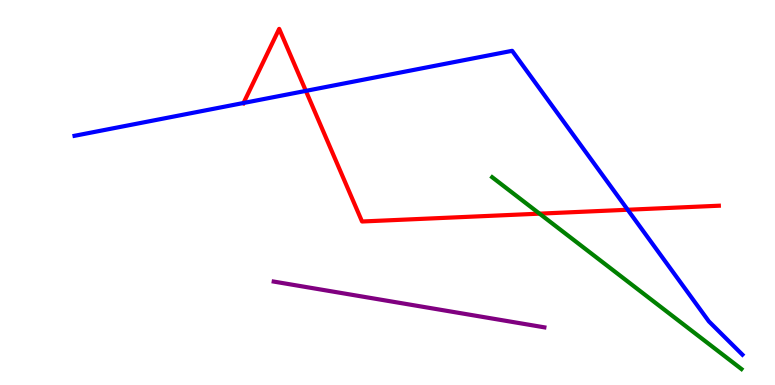[{'lines': ['blue', 'red'], 'intersections': [{'x': 3.14, 'y': 7.33}, {'x': 3.95, 'y': 7.64}, {'x': 8.1, 'y': 4.55}]}, {'lines': ['green', 'red'], 'intersections': [{'x': 6.96, 'y': 4.45}]}, {'lines': ['purple', 'red'], 'intersections': []}, {'lines': ['blue', 'green'], 'intersections': []}, {'lines': ['blue', 'purple'], 'intersections': []}, {'lines': ['green', 'purple'], 'intersections': []}]